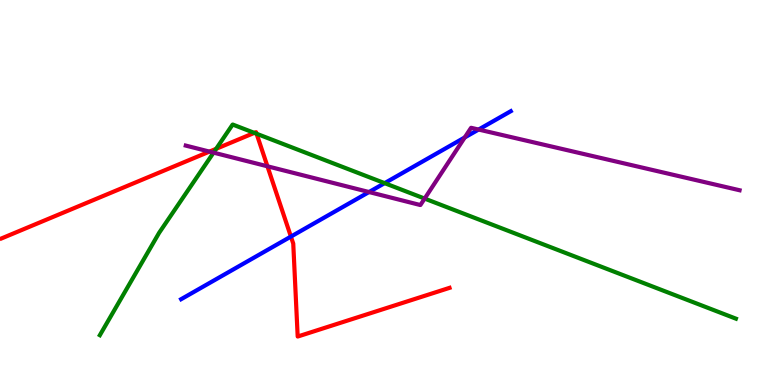[{'lines': ['blue', 'red'], 'intersections': [{'x': 3.75, 'y': 3.86}]}, {'lines': ['green', 'red'], 'intersections': [{'x': 2.79, 'y': 6.13}, {'x': 3.28, 'y': 6.55}, {'x': 3.31, 'y': 6.53}]}, {'lines': ['purple', 'red'], 'intersections': [{'x': 2.7, 'y': 6.06}, {'x': 3.45, 'y': 5.68}]}, {'lines': ['blue', 'green'], 'intersections': [{'x': 4.96, 'y': 5.24}]}, {'lines': ['blue', 'purple'], 'intersections': [{'x': 4.76, 'y': 5.01}, {'x': 6.0, 'y': 6.43}, {'x': 6.18, 'y': 6.64}]}, {'lines': ['green', 'purple'], 'intersections': [{'x': 2.76, 'y': 6.04}, {'x': 5.48, 'y': 4.84}]}]